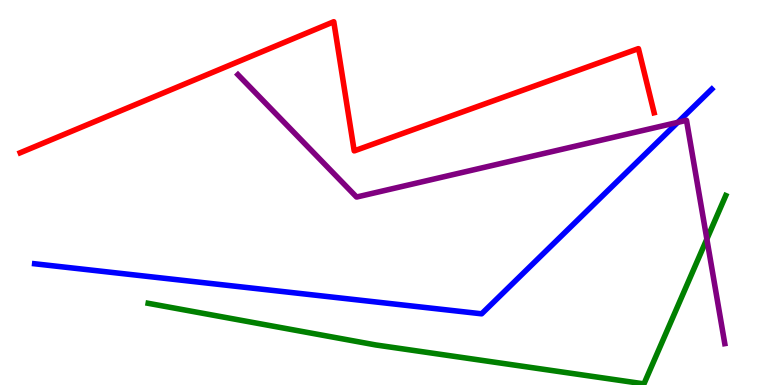[{'lines': ['blue', 'red'], 'intersections': []}, {'lines': ['green', 'red'], 'intersections': []}, {'lines': ['purple', 'red'], 'intersections': []}, {'lines': ['blue', 'green'], 'intersections': []}, {'lines': ['blue', 'purple'], 'intersections': [{'x': 8.75, 'y': 6.82}]}, {'lines': ['green', 'purple'], 'intersections': [{'x': 9.12, 'y': 3.79}]}]